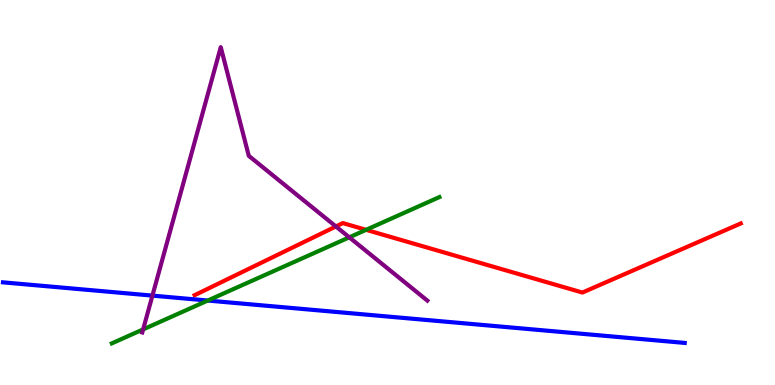[{'lines': ['blue', 'red'], 'intersections': []}, {'lines': ['green', 'red'], 'intersections': [{'x': 4.72, 'y': 4.03}]}, {'lines': ['purple', 'red'], 'intersections': [{'x': 4.33, 'y': 4.12}]}, {'lines': ['blue', 'green'], 'intersections': [{'x': 2.68, 'y': 2.19}]}, {'lines': ['blue', 'purple'], 'intersections': [{'x': 1.97, 'y': 2.32}]}, {'lines': ['green', 'purple'], 'intersections': [{'x': 1.85, 'y': 1.44}, {'x': 4.51, 'y': 3.84}]}]